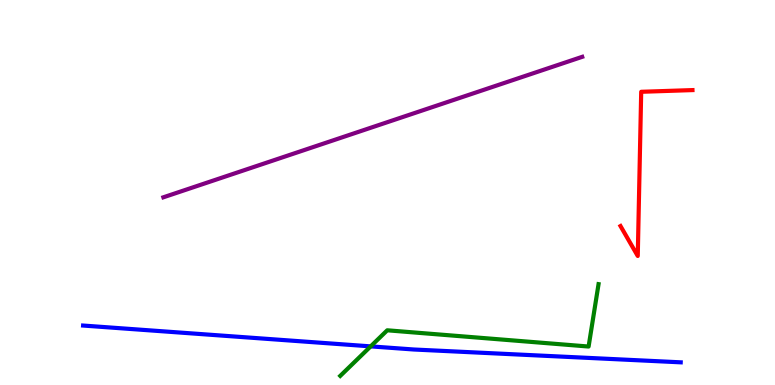[{'lines': ['blue', 'red'], 'intersections': []}, {'lines': ['green', 'red'], 'intersections': []}, {'lines': ['purple', 'red'], 'intersections': []}, {'lines': ['blue', 'green'], 'intersections': [{'x': 4.78, 'y': 1.0}]}, {'lines': ['blue', 'purple'], 'intersections': []}, {'lines': ['green', 'purple'], 'intersections': []}]